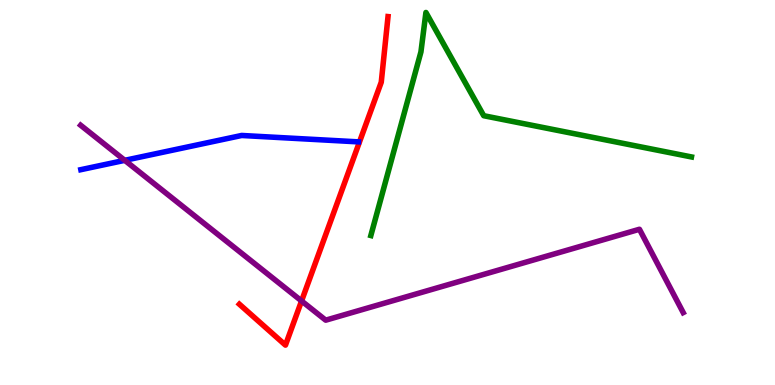[{'lines': ['blue', 'red'], 'intersections': []}, {'lines': ['green', 'red'], 'intersections': []}, {'lines': ['purple', 'red'], 'intersections': [{'x': 3.89, 'y': 2.18}]}, {'lines': ['blue', 'green'], 'intersections': []}, {'lines': ['blue', 'purple'], 'intersections': [{'x': 1.61, 'y': 5.84}]}, {'lines': ['green', 'purple'], 'intersections': []}]